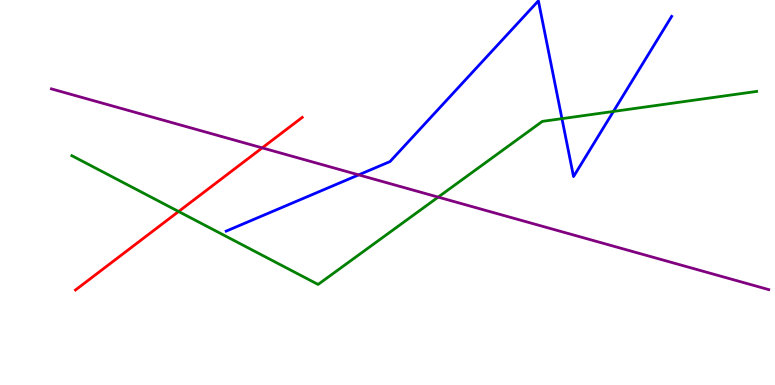[{'lines': ['blue', 'red'], 'intersections': []}, {'lines': ['green', 'red'], 'intersections': [{'x': 2.3, 'y': 4.51}]}, {'lines': ['purple', 'red'], 'intersections': [{'x': 3.38, 'y': 6.16}]}, {'lines': ['blue', 'green'], 'intersections': [{'x': 7.25, 'y': 6.92}, {'x': 7.92, 'y': 7.11}]}, {'lines': ['blue', 'purple'], 'intersections': [{'x': 4.63, 'y': 5.46}]}, {'lines': ['green', 'purple'], 'intersections': [{'x': 5.65, 'y': 4.88}]}]